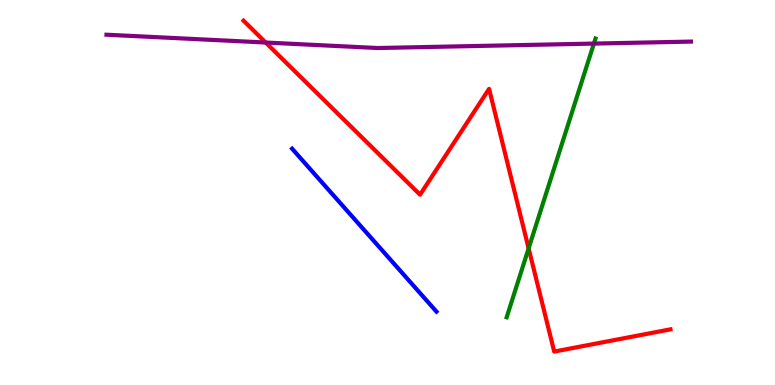[{'lines': ['blue', 'red'], 'intersections': []}, {'lines': ['green', 'red'], 'intersections': [{'x': 6.82, 'y': 3.55}]}, {'lines': ['purple', 'red'], 'intersections': [{'x': 3.43, 'y': 8.9}]}, {'lines': ['blue', 'green'], 'intersections': []}, {'lines': ['blue', 'purple'], 'intersections': []}, {'lines': ['green', 'purple'], 'intersections': [{'x': 7.66, 'y': 8.87}]}]